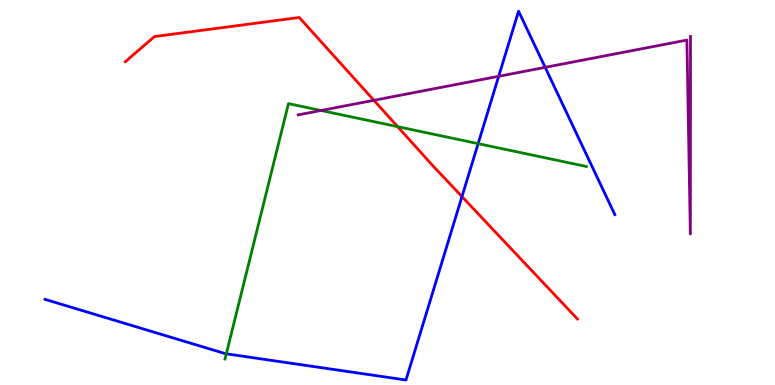[{'lines': ['blue', 'red'], 'intersections': [{'x': 5.96, 'y': 4.89}]}, {'lines': ['green', 'red'], 'intersections': [{'x': 5.13, 'y': 6.71}]}, {'lines': ['purple', 'red'], 'intersections': [{'x': 4.82, 'y': 7.39}]}, {'lines': ['blue', 'green'], 'intersections': [{'x': 2.92, 'y': 0.81}, {'x': 6.17, 'y': 6.27}]}, {'lines': ['blue', 'purple'], 'intersections': [{'x': 6.43, 'y': 8.02}, {'x': 7.03, 'y': 8.25}]}, {'lines': ['green', 'purple'], 'intersections': [{'x': 4.14, 'y': 7.13}]}]